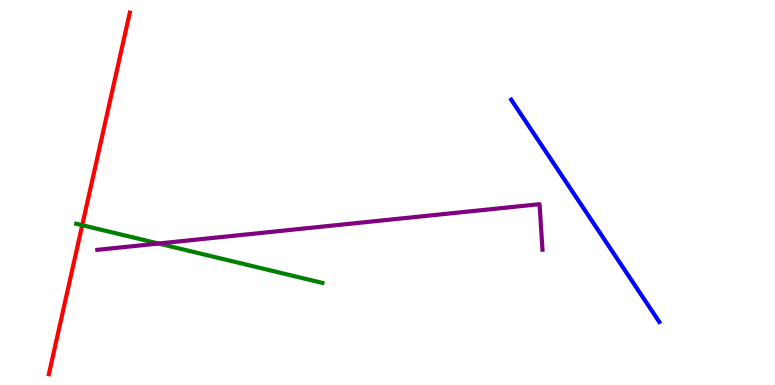[{'lines': ['blue', 'red'], 'intersections': []}, {'lines': ['green', 'red'], 'intersections': [{'x': 1.06, 'y': 4.15}]}, {'lines': ['purple', 'red'], 'intersections': []}, {'lines': ['blue', 'green'], 'intersections': []}, {'lines': ['blue', 'purple'], 'intersections': []}, {'lines': ['green', 'purple'], 'intersections': [{'x': 2.05, 'y': 3.67}]}]